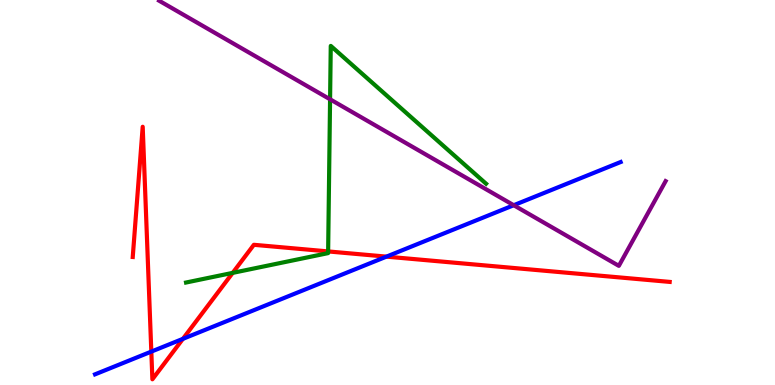[{'lines': ['blue', 'red'], 'intersections': [{'x': 1.95, 'y': 0.867}, {'x': 2.36, 'y': 1.2}, {'x': 4.99, 'y': 3.33}]}, {'lines': ['green', 'red'], 'intersections': [{'x': 3.0, 'y': 2.91}, {'x': 4.23, 'y': 3.47}]}, {'lines': ['purple', 'red'], 'intersections': []}, {'lines': ['blue', 'green'], 'intersections': []}, {'lines': ['blue', 'purple'], 'intersections': [{'x': 6.63, 'y': 4.67}]}, {'lines': ['green', 'purple'], 'intersections': [{'x': 4.26, 'y': 7.42}]}]